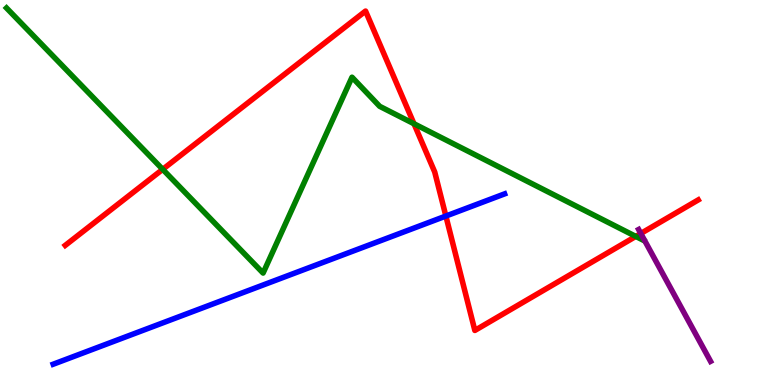[{'lines': ['blue', 'red'], 'intersections': [{'x': 5.75, 'y': 4.39}]}, {'lines': ['green', 'red'], 'intersections': [{'x': 2.1, 'y': 5.6}, {'x': 5.34, 'y': 6.79}, {'x': 8.2, 'y': 3.86}]}, {'lines': ['purple', 'red'], 'intersections': [{'x': 8.27, 'y': 3.94}]}, {'lines': ['blue', 'green'], 'intersections': []}, {'lines': ['blue', 'purple'], 'intersections': []}, {'lines': ['green', 'purple'], 'intersections': []}]